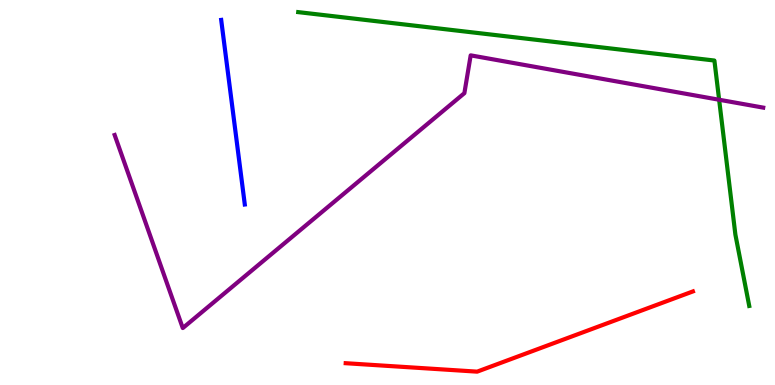[{'lines': ['blue', 'red'], 'intersections': []}, {'lines': ['green', 'red'], 'intersections': []}, {'lines': ['purple', 'red'], 'intersections': []}, {'lines': ['blue', 'green'], 'intersections': []}, {'lines': ['blue', 'purple'], 'intersections': []}, {'lines': ['green', 'purple'], 'intersections': [{'x': 9.28, 'y': 7.41}]}]